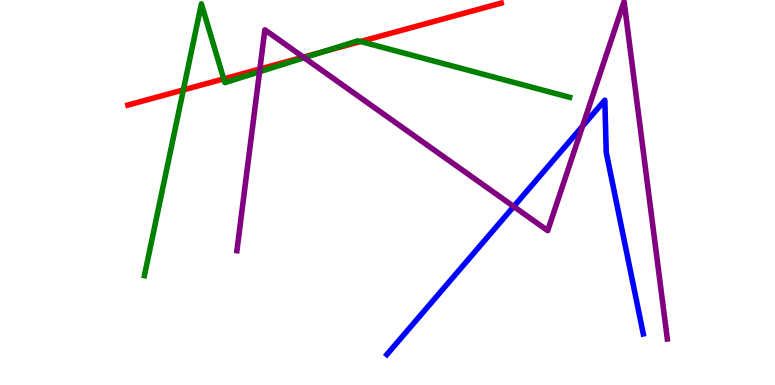[{'lines': ['blue', 'red'], 'intersections': []}, {'lines': ['green', 'red'], 'intersections': [{'x': 2.37, 'y': 7.66}, {'x': 2.89, 'y': 7.95}, {'x': 4.17, 'y': 8.66}, {'x': 4.65, 'y': 8.92}]}, {'lines': ['purple', 'red'], 'intersections': [{'x': 3.35, 'y': 8.21}, {'x': 3.91, 'y': 8.52}]}, {'lines': ['blue', 'green'], 'intersections': []}, {'lines': ['blue', 'purple'], 'intersections': [{'x': 6.63, 'y': 4.64}, {'x': 7.52, 'y': 6.72}]}, {'lines': ['green', 'purple'], 'intersections': [{'x': 3.35, 'y': 8.14}, {'x': 3.92, 'y': 8.5}]}]